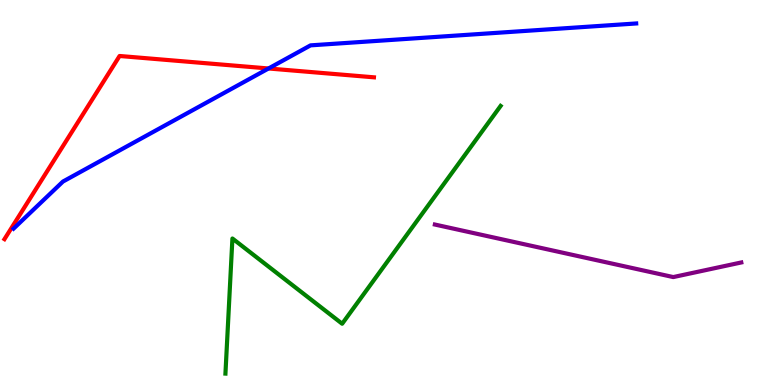[{'lines': ['blue', 'red'], 'intersections': [{'x': 3.46, 'y': 8.22}]}, {'lines': ['green', 'red'], 'intersections': []}, {'lines': ['purple', 'red'], 'intersections': []}, {'lines': ['blue', 'green'], 'intersections': []}, {'lines': ['blue', 'purple'], 'intersections': []}, {'lines': ['green', 'purple'], 'intersections': []}]